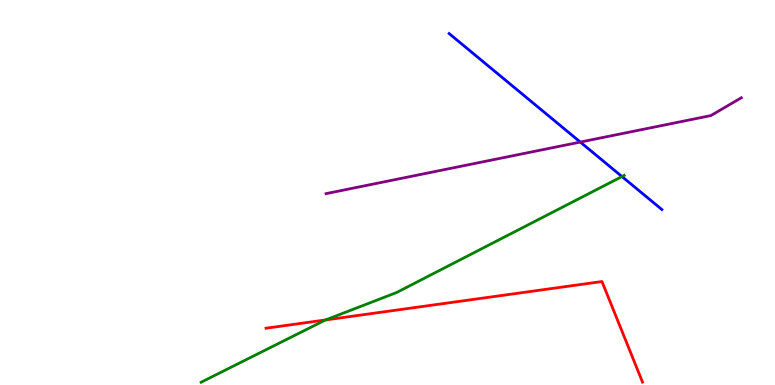[{'lines': ['blue', 'red'], 'intersections': []}, {'lines': ['green', 'red'], 'intersections': [{'x': 4.2, 'y': 1.69}]}, {'lines': ['purple', 'red'], 'intersections': []}, {'lines': ['blue', 'green'], 'intersections': [{'x': 8.03, 'y': 5.41}]}, {'lines': ['blue', 'purple'], 'intersections': [{'x': 7.49, 'y': 6.31}]}, {'lines': ['green', 'purple'], 'intersections': []}]